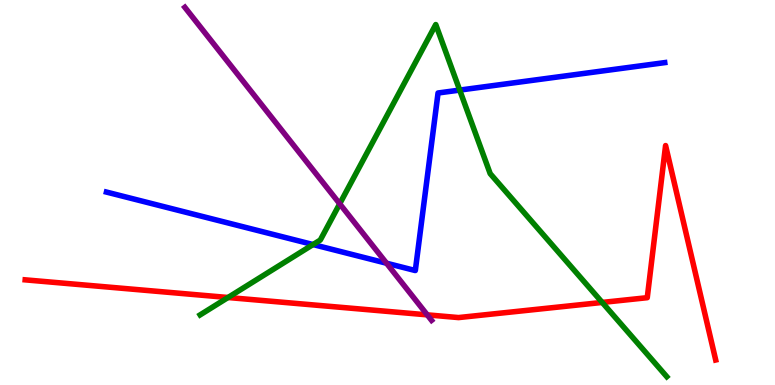[{'lines': ['blue', 'red'], 'intersections': []}, {'lines': ['green', 'red'], 'intersections': [{'x': 2.94, 'y': 2.27}, {'x': 7.77, 'y': 2.14}]}, {'lines': ['purple', 'red'], 'intersections': [{'x': 5.51, 'y': 1.82}]}, {'lines': ['blue', 'green'], 'intersections': [{'x': 4.04, 'y': 3.65}, {'x': 5.93, 'y': 7.66}]}, {'lines': ['blue', 'purple'], 'intersections': [{'x': 4.99, 'y': 3.16}]}, {'lines': ['green', 'purple'], 'intersections': [{'x': 4.38, 'y': 4.71}]}]